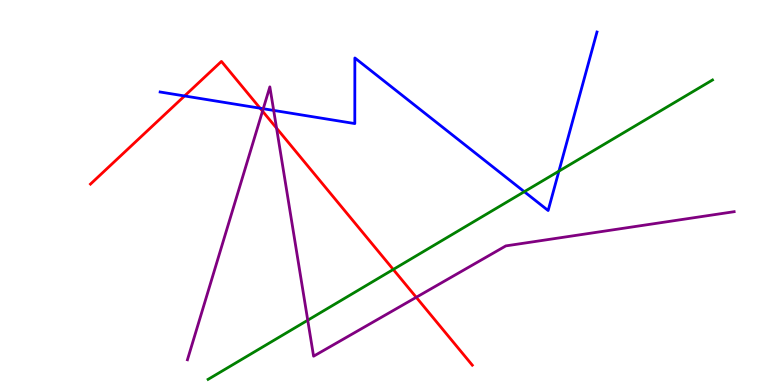[{'lines': ['blue', 'red'], 'intersections': [{'x': 2.38, 'y': 7.51}, {'x': 3.36, 'y': 7.19}]}, {'lines': ['green', 'red'], 'intersections': [{'x': 5.07, 'y': 3.0}]}, {'lines': ['purple', 'red'], 'intersections': [{'x': 3.39, 'y': 7.11}, {'x': 3.57, 'y': 6.67}, {'x': 5.37, 'y': 2.28}]}, {'lines': ['blue', 'green'], 'intersections': [{'x': 6.77, 'y': 5.02}, {'x': 7.21, 'y': 5.55}]}, {'lines': ['blue', 'purple'], 'intersections': [{'x': 3.4, 'y': 7.18}, {'x': 3.53, 'y': 7.13}]}, {'lines': ['green', 'purple'], 'intersections': [{'x': 3.97, 'y': 1.68}]}]